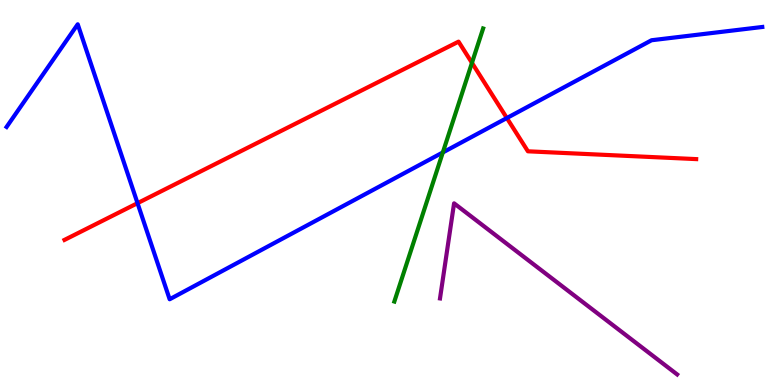[{'lines': ['blue', 'red'], 'intersections': [{'x': 1.77, 'y': 4.72}, {'x': 6.54, 'y': 6.93}]}, {'lines': ['green', 'red'], 'intersections': [{'x': 6.09, 'y': 8.37}]}, {'lines': ['purple', 'red'], 'intersections': []}, {'lines': ['blue', 'green'], 'intersections': [{'x': 5.71, 'y': 6.04}]}, {'lines': ['blue', 'purple'], 'intersections': []}, {'lines': ['green', 'purple'], 'intersections': []}]